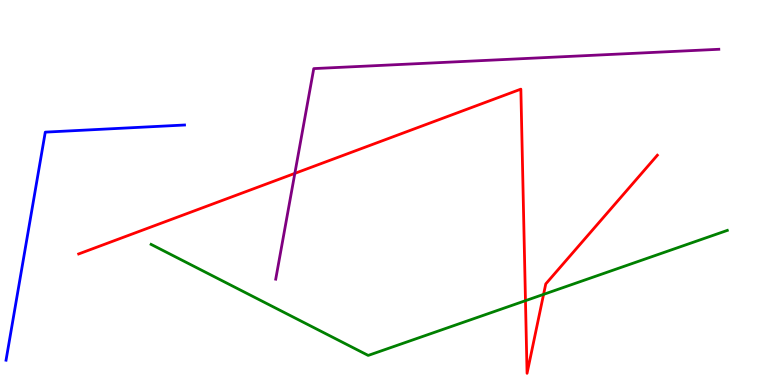[{'lines': ['blue', 'red'], 'intersections': []}, {'lines': ['green', 'red'], 'intersections': [{'x': 6.78, 'y': 2.19}, {'x': 7.01, 'y': 2.35}]}, {'lines': ['purple', 'red'], 'intersections': [{'x': 3.8, 'y': 5.5}]}, {'lines': ['blue', 'green'], 'intersections': []}, {'lines': ['blue', 'purple'], 'intersections': []}, {'lines': ['green', 'purple'], 'intersections': []}]